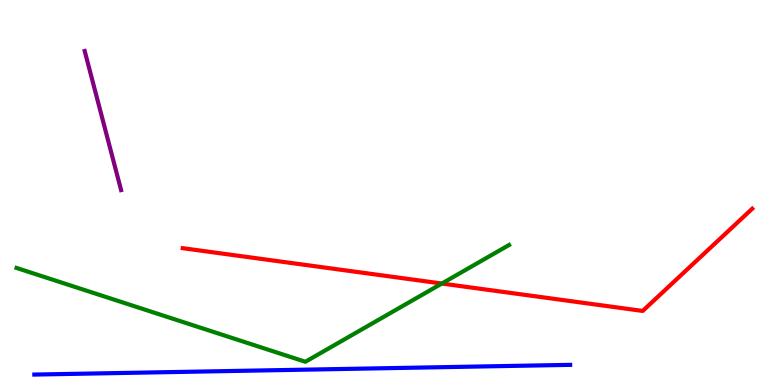[{'lines': ['blue', 'red'], 'intersections': []}, {'lines': ['green', 'red'], 'intersections': [{'x': 5.7, 'y': 2.64}]}, {'lines': ['purple', 'red'], 'intersections': []}, {'lines': ['blue', 'green'], 'intersections': []}, {'lines': ['blue', 'purple'], 'intersections': []}, {'lines': ['green', 'purple'], 'intersections': []}]